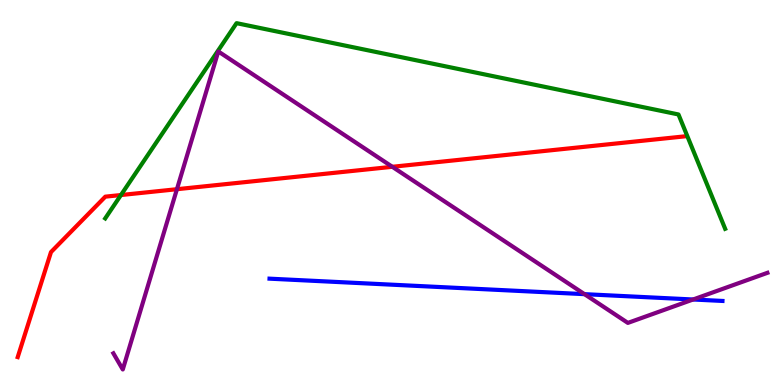[{'lines': ['blue', 'red'], 'intersections': []}, {'lines': ['green', 'red'], 'intersections': [{'x': 1.56, 'y': 4.93}]}, {'lines': ['purple', 'red'], 'intersections': [{'x': 2.28, 'y': 5.09}, {'x': 5.06, 'y': 5.67}]}, {'lines': ['blue', 'green'], 'intersections': []}, {'lines': ['blue', 'purple'], 'intersections': [{'x': 7.54, 'y': 2.36}, {'x': 8.94, 'y': 2.22}]}, {'lines': ['green', 'purple'], 'intersections': []}]